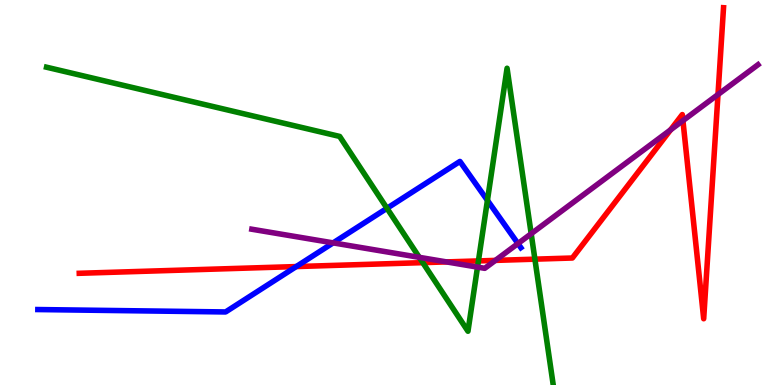[{'lines': ['blue', 'red'], 'intersections': [{'x': 3.82, 'y': 3.08}]}, {'lines': ['green', 'red'], 'intersections': [{'x': 5.46, 'y': 3.18}, {'x': 6.17, 'y': 3.22}, {'x': 6.9, 'y': 3.27}]}, {'lines': ['purple', 'red'], 'intersections': [{'x': 5.76, 'y': 3.2}, {'x': 6.39, 'y': 3.24}, {'x': 8.65, 'y': 6.63}, {'x': 8.81, 'y': 6.87}, {'x': 9.26, 'y': 7.54}]}, {'lines': ['blue', 'green'], 'intersections': [{'x': 4.99, 'y': 4.59}, {'x': 6.29, 'y': 4.8}]}, {'lines': ['blue', 'purple'], 'intersections': [{'x': 4.3, 'y': 3.69}, {'x': 6.68, 'y': 3.67}]}, {'lines': ['green', 'purple'], 'intersections': [{'x': 5.41, 'y': 3.32}, {'x': 6.16, 'y': 3.06}, {'x': 6.85, 'y': 3.93}]}]